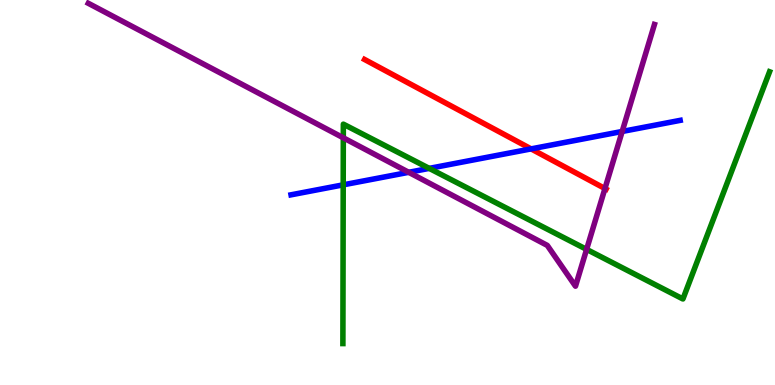[{'lines': ['blue', 'red'], 'intersections': [{'x': 6.85, 'y': 6.13}]}, {'lines': ['green', 'red'], 'intersections': []}, {'lines': ['purple', 'red'], 'intersections': [{'x': 7.81, 'y': 5.1}]}, {'lines': ['blue', 'green'], 'intersections': [{'x': 4.43, 'y': 5.2}, {'x': 5.54, 'y': 5.63}]}, {'lines': ['blue', 'purple'], 'intersections': [{'x': 5.27, 'y': 5.52}, {'x': 8.03, 'y': 6.59}]}, {'lines': ['green', 'purple'], 'intersections': [{'x': 4.43, 'y': 6.42}, {'x': 7.57, 'y': 3.52}]}]